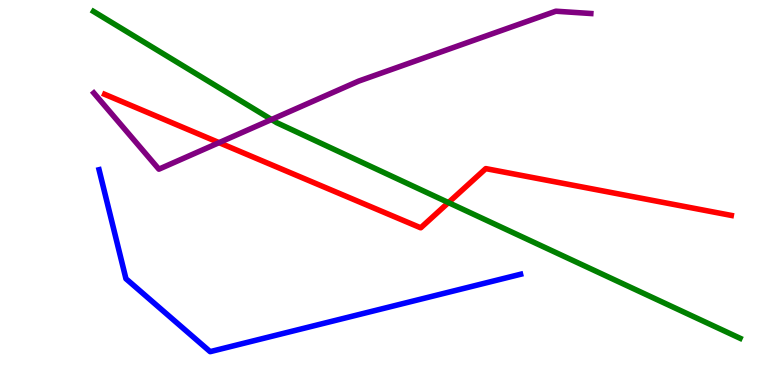[{'lines': ['blue', 'red'], 'intersections': []}, {'lines': ['green', 'red'], 'intersections': [{'x': 5.79, 'y': 4.74}]}, {'lines': ['purple', 'red'], 'intersections': [{'x': 2.83, 'y': 6.29}]}, {'lines': ['blue', 'green'], 'intersections': []}, {'lines': ['blue', 'purple'], 'intersections': []}, {'lines': ['green', 'purple'], 'intersections': [{'x': 3.5, 'y': 6.9}]}]